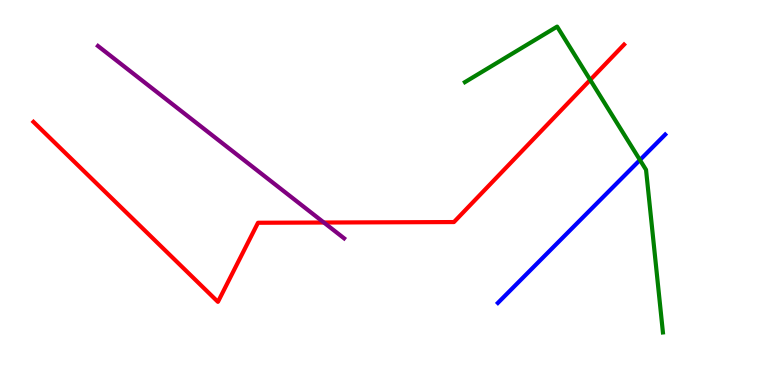[{'lines': ['blue', 'red'], 'intersections': []}, {'lines': ['green', 'red'], 'intersections': [{'x': 7.62, 'y': 7.92}]}, {'lines': ['purple', 'red'], 'intersections': [{'x': 4.18, 'y': 4.22}]}, {'lines': ['blue', 'green'], 'intersections': [{'x': 8.26, 'y': 5.84}]}, {'lines': ['blue', 'purple'], 'intersections': []}, {'lines': ['green', 'purple'], 'intersections': []}]